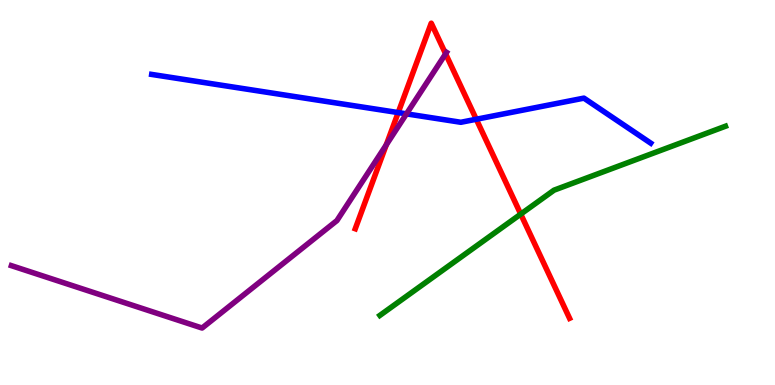[{'lines': ['blue', 'red'], 'intersections': [{'x': 5.14, 'y': 7.08}, {'x': 6.15, 'y': 6.9}]}, {'lines': ['green', 'red'], 'intersections': [{'x': 6.72, 'y': 4.44}]}, {'lines': ['purple', 'red'], 'intersections': [{'x': 4.98, 'y': 6.24}, {'x': 5.75, 'y': 8.6}]}, {'lines': ['blue', 'green'], 'intersections': []}, {'lines': ['blue', 'purple'], 'intersections': [{'x': 5.24, 'y': 7.04}]}, {'lines': ['green', 'purple'], 'intersections': []}]